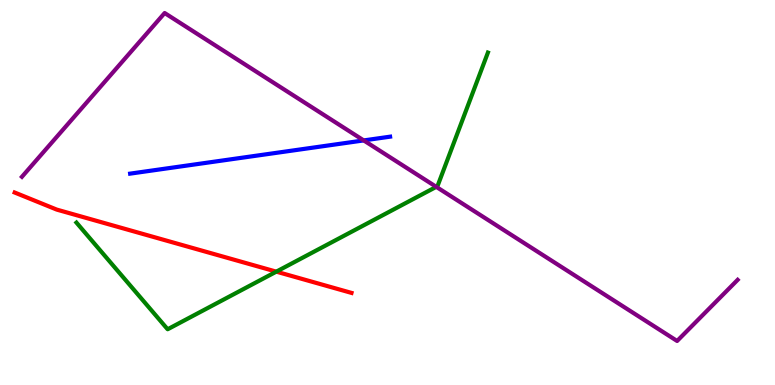[{'lines': ['blue', 'red'], 'intersections': []}, {'lines': ['green', 'red'], 'intersections': [{'x': 3.57, 'y': 2.94}]}, {'lines': ['purple', 'red'], 'intersections': []}, {'lines': ['blue', 'green'], 'intersections': []}, {'lines': ['blue', 'purple'], 'intersections': [{'x': 4.69, 'y': 6.35}]}, {'lines': ['green', 'purple'], 'intersections': [{'x': 5.63, 'y': 5.15}]}]